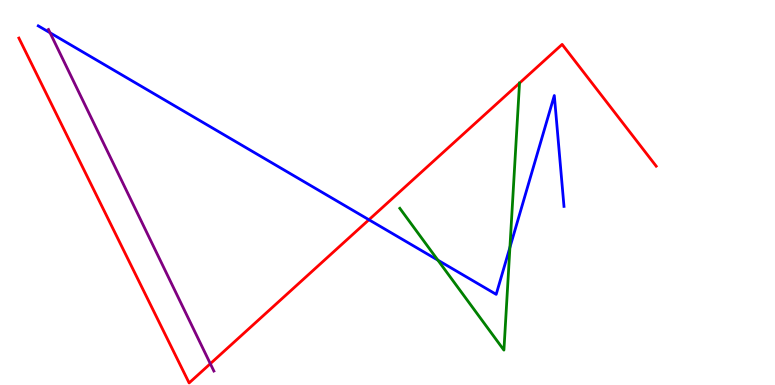[{'lines': ['blue', 'red'], 'intersections': [{'x': 4.76, 'y': 4.29}]}, {'lines': ['green', 'red'], 'intersections': []}, {'lines': ['purple', 'red'], 'intersections': [{'x': 2.71, 'y': 0.553}]}, {'lines': ['blue', 'green'], 'intersections': [{'x': 5.65, 'y': 3.24}, {'x': 6.58, 'y': 3.57}]}, {'lines': ['blue', 'purple'], 'intersections': [{'x': 0.646, 'y': 9.15}]}, {'lines': ['green', 'purple'], 'intersections': []}]